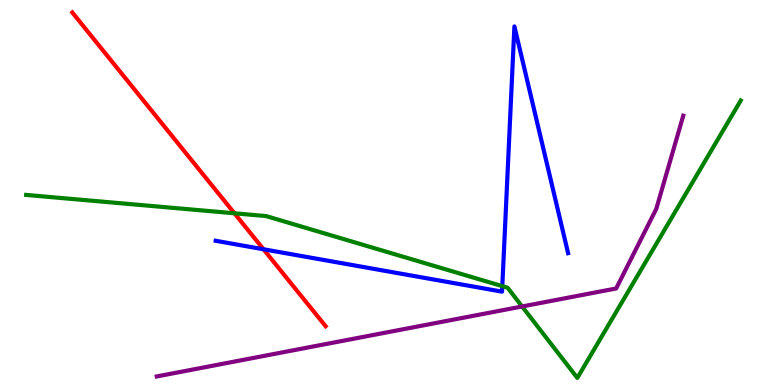[{'lines': ['blue', 'red'], 'intersections': [{'x': 3.4, 'y': 3.53}]}, {'lines': ['green', 'red'], 'intersections': [{'x': 3.03, 'y': 4.46}]}, {'lines': ['purple', 'red'], 'intersections': []}, {'lines': ['blue', 'green'], 'intersections': [{'x': 6.48, 'y': 2.57}]}, {'lines': ['blue', 'purple'], 'intersections': []}, {'lines': ['green', 'purple'], 'intersections': [{'x': 6.74, 'y': 2.04}]}]